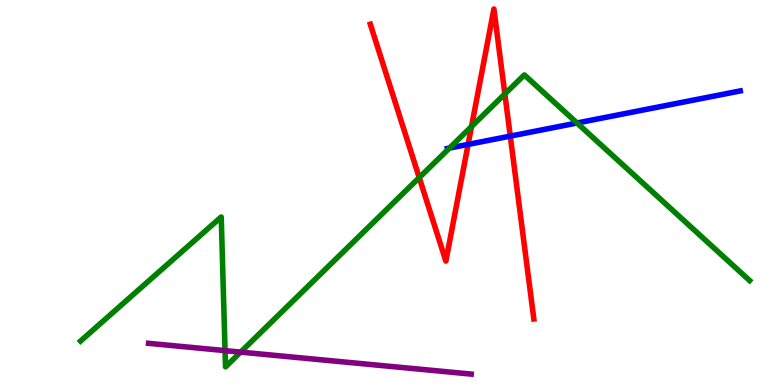[{'lines': ['blue', 'red'], 'intersections': [{'x': 6.04, 'y': 6.25}, {'x': 6.58, 'y': 6.46}]}, {'lines': ['green', 'red'], 'intersections': [{'x': 5.41, 'y': 5.39}, {'x': 6.08, 'y': 6.71}, {'x': 6.51, 'y': 7.56}]}, {'lines': ['purple', 'red'], 'intersections': []}, {'lines': ['blue', 'green'], 'intersections': [{'x': 5.8, 'y': 6.15}, {'x': 7.45, 'y': 6.81}]}, {'lines': ['blue', 'purple'], 'intersections': []}, {'lines': ['green', 'purple'], 'intersections': [{'x': 2.9, 'y': 0.893}, {'x': 3.1, 'y': 0.854}]}]